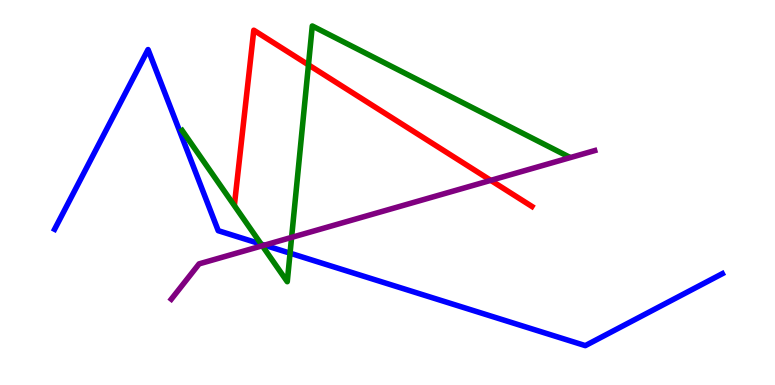[{'lines': ['blue', 'red'], 'intersections': []}, {'lines': ['green', 'red'], 'intersections': [{'x': 3.98, 'y': 8.32}]}, {'lines': ['purple', 'red'], 'intersections': [{'x': 6.33, 'y': 5.32}]}, {'lines': ['blue', 'green'], 'intersections': [{'x': 3.37, 'y': 3.66}, {'x': 3.74, 'y': 3.42}]}, {'lines': ['blue', 'purple'], 'intersections': [{'x': 3.41, 'y': 3.63}]}, {'lines': ['green', 'purple'], 'intersections': [{'x': 3.38, 'y': 3.62}, {'x': 3.76, 'y': 3.83}]}]